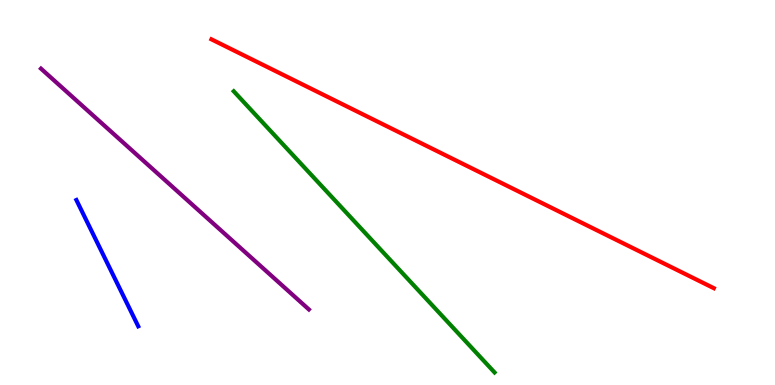[{'lines': ['blue', 'red'], 'intersections': []}, {'lines': ['green', 'red'], 'intersections': []}, {'lines': ['purple', 'red'], 'intersections': []}, {'lines': ['blue', 'green'], 'intersections': []}, {'lines': ['blue', 'purple'], 'intersections': []}, {'lines': ['green', 'purple'], 'intersections': []}]